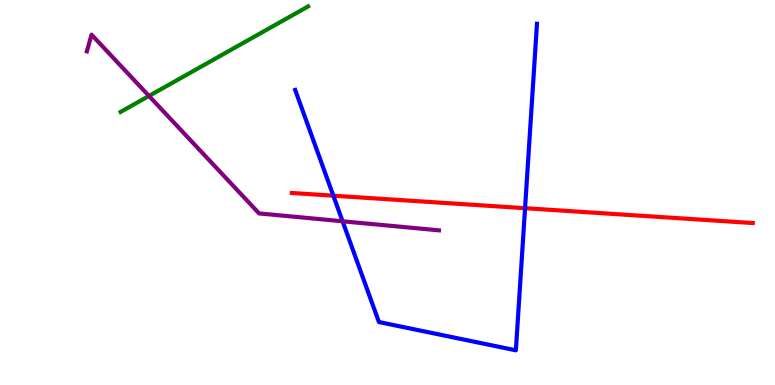[{'lines': ['blue', 'red'], 'intersections': [{'x': 4.3, 'y': 4.92}, {'x': 6.77, 'y': 4.59}]}, {'lines': ['green', 'red'], 'intersections': []}, {'lines': ['purple', 'red'], 'intersections': []}, {'lines': ['blue', 'green'], 'intersections': []}, {'lines': ['blue', 'purple'], 'intersections': [{'x': 4.42, 'y': 4.25}]}, {'lines': ['green', 'purple'], 'intersections': [{'x': 1.92, 'y': 7.51}]}]